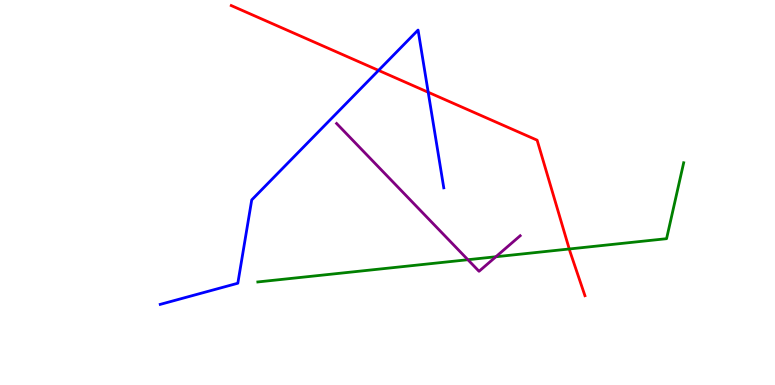[{'lines': ['blue', 'red'], 'intersections': [{'x': 4.88, 'y': 8.17}, {'x': 5.53, 'y': 7.6}]}, {'lines': ['green', 'red'], 'intersections': [{'x': 7.35, 'y': 3.53}]}, {'lines': ['purple', 'red'], 'intersections': []}, {'lines': ['blue', 'green'], 'intersections': []}, {'lines': ['blue', 'purple'], 'intersections': []}, {'lines': ['green', 'purple'], 'intersections': [{'x': 6.04, 'y': 3.25}, {'x': 6.4, 'y': 3.33}]}]